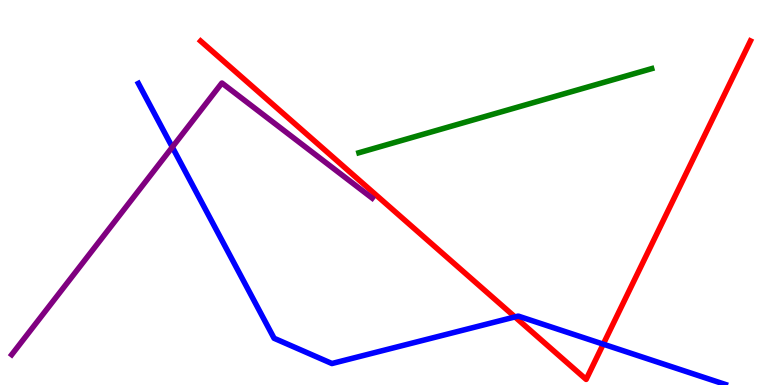[{'lines': ['blue', 'red'], 'intersections': [{'x': 6.64, 'y': 1.77}, {'x': 7.78, 'y': 1.06}]}, {'lines': ['green', 'red'], 'intersections': []}, {'lines': ['purple', 'red'], 'intersections': []}, {'lines': ['blue', 'green'], 'intersections': []}, {'lines': ['blue', 'purple'], 'intersections': [{'x': 2.22, 'y': 6.18}]}, {'lines': ['green', 'purple'], 'intersections': []}]